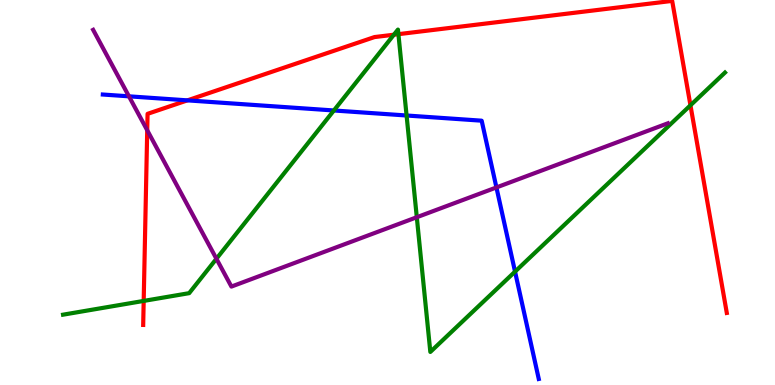[{'lines': ['blue', 'red'], 'intersections': [{'x': 2.42, 'y': 7.39}]}, {'lines': ['green', 'red'], 'intersections': [{'x': 1.85, 'y': 2.18}, {'x': 5.08, 'y': 9.1}, {'x': 5.14, 'y': 9.11}, {'x': 8.91, 'y': 7.26}]}, {'lines': ['purple', 'red'], 'intersections': [{'x': 1.9, 'y': 6.62}]}, {'lines': ['blue', 'green'], 'intersections': [{'x': 4.31, 'y': 7.13}, {'x': 5.25, 'y': 7.0}, {'x': 6.65, 'y': 2.94}]}, {'lines': ['blue', 'purple'], 'intersections': [{'x': 1.66, 'y': 7.5}, {'x': 6.41, 'y': 5.13}]}, {'lines': ['green', 'purple'], 'intersections': [{'x': 2.79, 'y': 3.28}, {'x': 5.38, 'y': 4.36}]}]